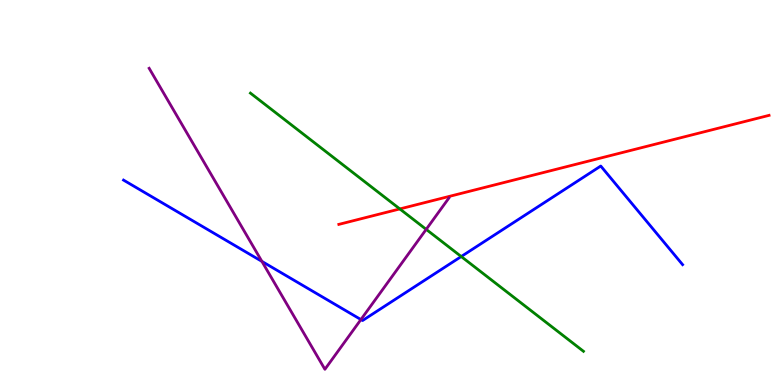[{'lines': ['blue', 'red'], 'intersections': []}, {'lines': ['green', 'red'], 'intersections': [{'x': 5.16, 'y': 4.57}]}, {'lines': ['purple', 'red'], 'intersections': []}, {'lines': ['blue', 'green'], 'intersections': [{'x': 5.95, 'y': 3.34}]}, {'lines': ['blue', 'purple'], 'intersections': [{'x': 3.38, 'y': 3.21}, {'x': 4.66, 'y': 1.7}]}, {'lines': ['green', 'purple'], 'intersections': [{'x': 5.5, 'y': 4.04}]}]